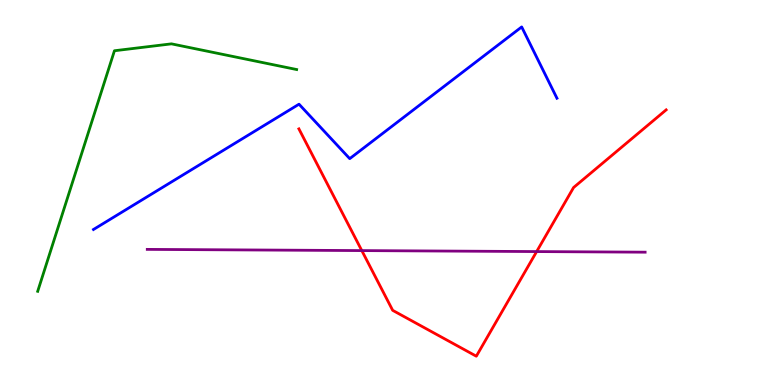[{'lines': ['blue', 'red'], 'intersections': []}, {'lines': ['green', 'red'], 'intersections': []}, {'lines': ['purple', 'red'], 'intersections': [{'x': 4.67, 'y': 3.49}, {'x': 6.92, 'y': 3.47}]}, {'lines': ['blue', 'green'], 'intersections': []}, {'lines': ['blue', 'purple'], 'intersections': []}, {'lines': ['green', 'purple'], 'intersections': []}]